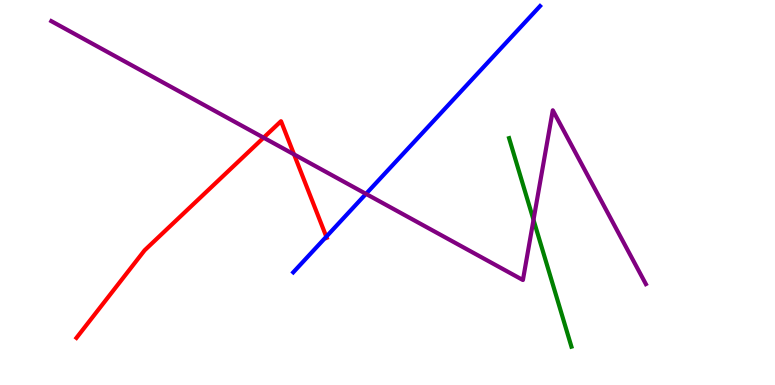[{'lines': ['blue', 'red'], 'intersections': [{'x': 4.21, 'y': 3.85}]}, {'lines': ['green', 'red'], 'intersections': []}, {'lines': ['purple', 'red'], 'intersections': [{'x': 3.4, 'y': 6.42}, {'x': 3.79, 'y': 5.99}]}, {'lines': ['blue', 'green'], 'intersections': []}, {'lines': ['blue', 'purple'], 'intersections': [{'x': 4.72, 'y': 4.96}]}, {'lines': ['green', 'purple'], 'intersections': [{'x': 6.88, 'y': 4.29}]}]